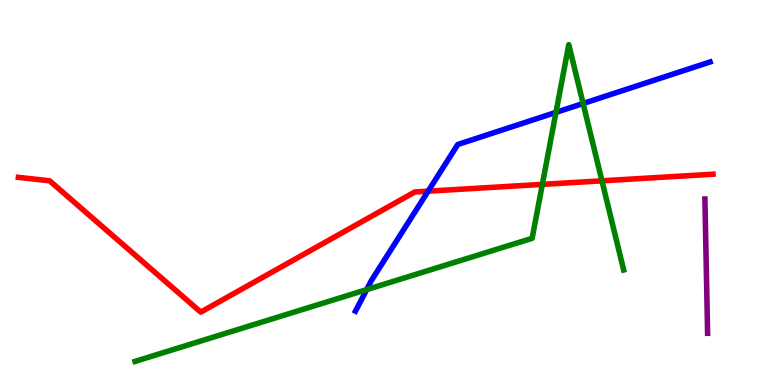[{'lines': ['blue', 'red'], 'intersections': [{'x': 5.52, 'y': 5.03}]}, {'lines': ['green', 'red'], 'intersections': [{'x': 7.0, 'y': 5.21}, {'x': 7.77, 'y': 5.3}]}, {'lines': ['purple', 'red'], 'intersections': []}, {'lines': ['blue', 'green'], 'intersections': [{'x': 4.73, 'y': 2.48}, {'x': 7.17, 'y': 7.08}, {'x': 7.52, 'y': 7.31}]}, {'lines': ['blue', 'purple'], 'intersections': []}, {'lines': ['green', 'purple'], 'intersections': []}]